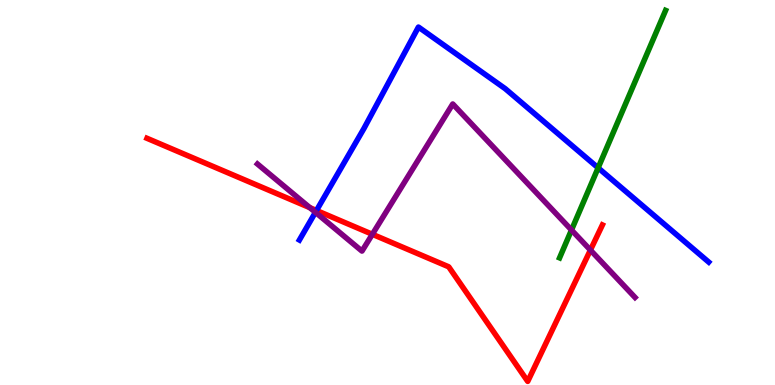[{'lines': ['blue', 'red'], 'intersections': [{'x': 4.08, 'y': 4.53}]}, {'lines': ['green', 'red'], 'intersections': []}, {'lines': ['purple', 'red'], 'intersections': [{'x': 4.0, 'y': 4.61}, {'x': 4.8, 'y': 3.91}, {'x': 7.62, 'y': 3.5}]}, {'lines': ['blue', 'green'], 'intersections': [{'x': 7.72, 'y': 5.64}]}, {'lines': ['blue', 'purple'], 'intersections': [{'x': 4.07, 'y': 4.49}]}, {'lines': ['green', 'purple'], 'intersections': [{'x': 7.37, 'y': 4.03}]}]